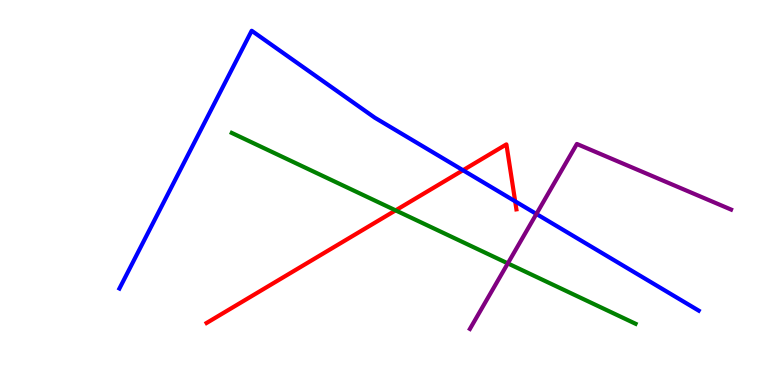[{'lines': ['blue', 'red'], 'intersections': [{'x': 5.97, 'y': 5.58}, {'x': 6.65, 'y': 4.77}]}, {'lines': ['green', 'red'], 'intersections': [{'x': 5.1, 'y': 4.54}]}, {'lines': ['purple', 'red'], 'intersections': []}, {'lines': ['blue', 'green'], 'intersections': []}, {'lines': ['blue', 'purple'], 'intersections': [{'x': 6.92, 'y': 4.44}]}, {'lines': ['green', 'purple'], 'intersections': [{'x': 6.55, 'y': 3.16}]}]